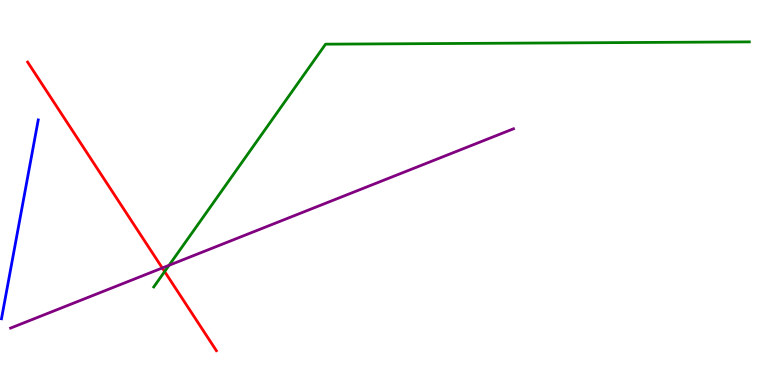[{'lines': ['blue', 'red'], 'intersections': []}, {'lines': ['green', 'red'], 'intersections': [{'x': 2.12, 'y': 2.95}]}, {'lines': ['purple', 'red'], 'intersections': [{'x': 2.09, 'y': 3.04}]}, {'lines': ['blue', 'green'], 'intersections': []}, {'lines': ['blue', 'purple'], 'intersections': []}, {'lines': ['green', 'purple'], 'intersections': [{'x': 2.18, 'y': 3.11}]}]